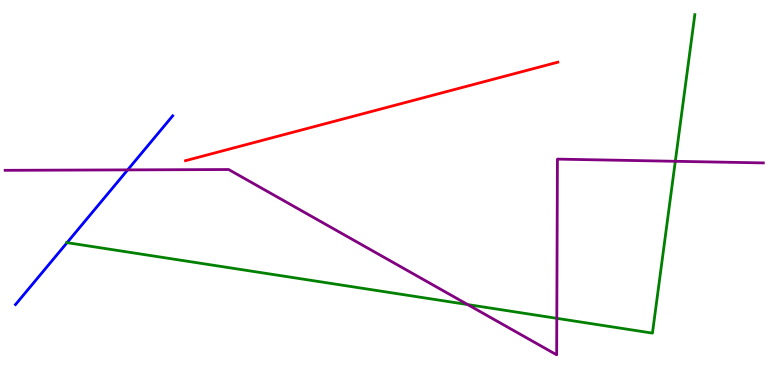[{'lines': ['blue', 'red'], 'intersections': []}, {'lines': ['green', 'red'], 'intersections': []}, {'lines': ['purple', 'red'], 'intersections': []}, {'lines': ['blue', 'green'], 'intersections': [{'x': 0.865, 'y': 3.7}]}, {'lines': ['blue', 'purple'], 'intersections': [{'x': 1.65, 'y': 5.59}]}, {'lines': ['green', 'purple'], 'intersections': [{'x': 6.03, 'y': 2.09}, {'x': 7.18, 'y': 1.73}, {'x': 8.71, 'y': 5.81}]}]